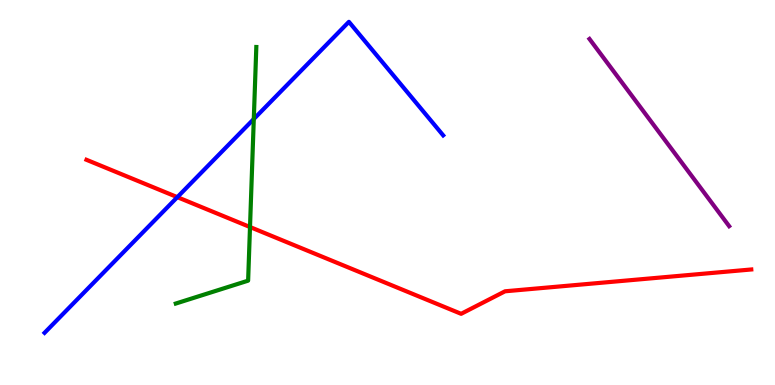[{'lines': ['blue', 'red'], 'intersections': [{'x': 2.29, 'y': 4.88}]}, {'lines': ['green', 'red'], 'intersections': [{'x': 3.23, 'y': 4.1}]}, {'lines': ['purple', 'red'], 'intersections': []}, {'lines': ['blue', 'green'], 'intersections': [{'x': 3.27, 'y': 6.91}]}, {'lines': ['blue', 'purple'], 'intersections': []}, {'lines': ['green', 'purple'], 'intersections': []}]